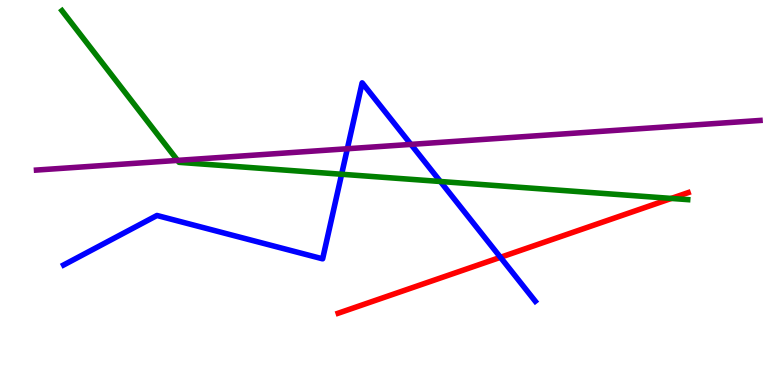[{'lines': ['blue', 'red'], 'intersections': [{'x': 6.46, 'y': 3.32}]}, {'lines': ['green', 'red'], 'intersections': [{'x': 8.66, 'y': 4.85}]}, {'lines': ['purple', 'red'], 'intersections': []}, {'lines': ['blue', 'green'], 'intersections': [{'x': 4.41, 'y': 5.47}, {'x': 5.68, 'y': 5.29}]}, {'lines': ['blue', 'purple'], 'intersections': [{'x': 4.48, 'y': 6.14}, {'x': 5.3, 'y': 6.25}]}, {'lines': ['green', 'purple'], 'intersections': [{'x': 2.29, 'y': 5.83}]}]